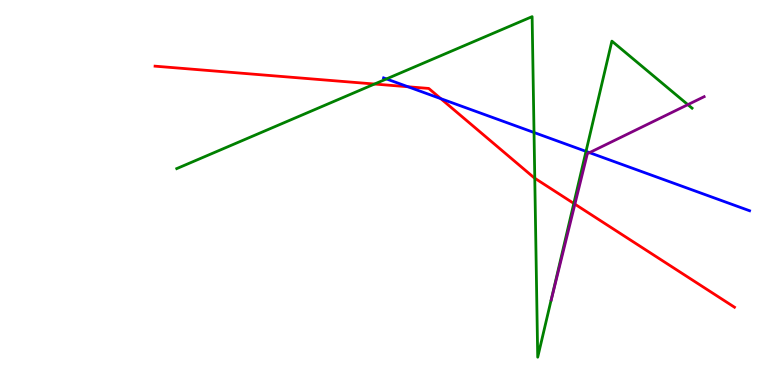[{'lines': ['blue', 'red'], 'intersections': [{'x': 5.26, 'y': 7.75}, {'x': 5.69, 'y': 7.44}]}, {'lines': ['green', 'red'], 'intersections': [{'x': 4.83, 'y': 7.82}, {'x': 6.9, 'y': 5.37}, {'x': 7.4, 'y': 4.72}]}, {'lines': ['purple', 'red'], 'intersections': [{'x': 7.42, 'y': 4.7}]}, {'lines': ['blue', 'green'], 'intersections': [{'x': 4.99, 'y': 7.95}, {'x': 6.89, 'y': 6.56}, {'x': 7.56, 'y': 6.07}]}, {'lines': ['blue', 'purple'], 'intersections': [{'x': 7.61, 'y': 6.04}]}, {'lines': ['green', 'purple'], 'intersections': [{'x': 8.88, 'y': 7.28}]}]